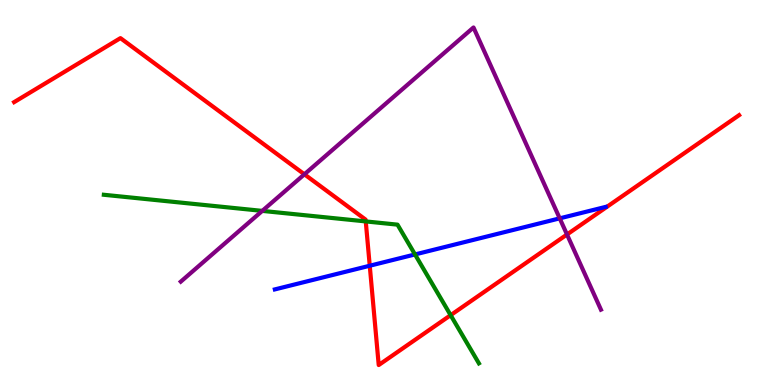[{'lines': ['blue', 'red'], 'intersections': [{'x': 4.77, 'y': 3.1}]}, {'lines': ['green', 'red'], 'intersections': [{'x': 4.72, 'y': 4.25}, {'x': 5.81, 'y': 1.81}]}, {'lines': ['purple', 'red'], 'intersections': [{'x': 3.93, 'y': 5.47}, {'x': 7.32, 'y': 3.91}]}, {'lines': ['blue', 'green'], 'intersections': [{'x': 5.35, 'y': 3.39}]}, {'lines': ['blue', 'purple'], 'intersections': [{'x': 7.22, 'y': 4.33}]}, {'lines': ['green', 'purple'], 'intersections': [{'x': 3.38, 'y': 4.52}]}]